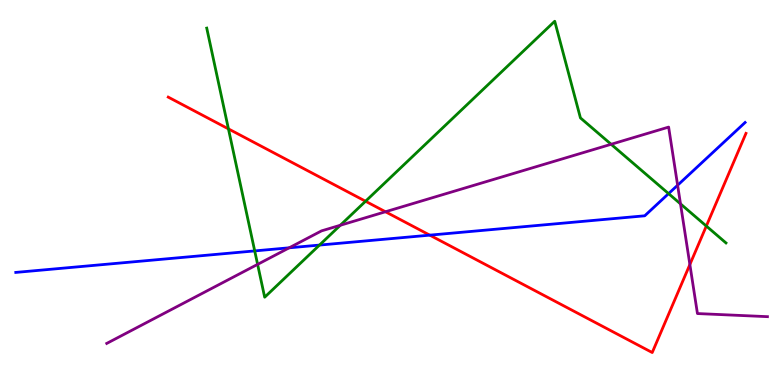[{'lines': ['blue', 'red'], 'intersections': [{'x': 5.55, 'y': 3.89}]}, {'lines': ['green', 'red'], 'intersections': [{'x': 2.95, 'y': 6.65}, {'x': 4.72, 'y': 4.77}, {'x': 9.11, 'y': 4.13}]}, {'lines': ['purple', 'red'], 'intersections': [{'x': 4.97, 'y': 4.5}, {'x': 8.9, 'y': 3.13}]}, {'lines': ['blue', 'green'], 'intersections': [{'x': 3.29, 'y': 3.48}, {'x': 4.12, 'y': 3.63}, {'x': 8.63, 'y': 4.97}]}, {'lines': ['blue', 'purple'], 'intersections': [{'x': 3.73, 'y': 3.56}, {'x': 8.74, 'y': 5.19}]}, {'lines': ['green', 'purple'], 'intersections': [{'x': 3.32, 'y': 3.13}, {'x': 4.39, 'y': 4.15}, {'x': 7.89, 'y': 6.25}, {'x': 8.78, 'y': 4.7}]}]